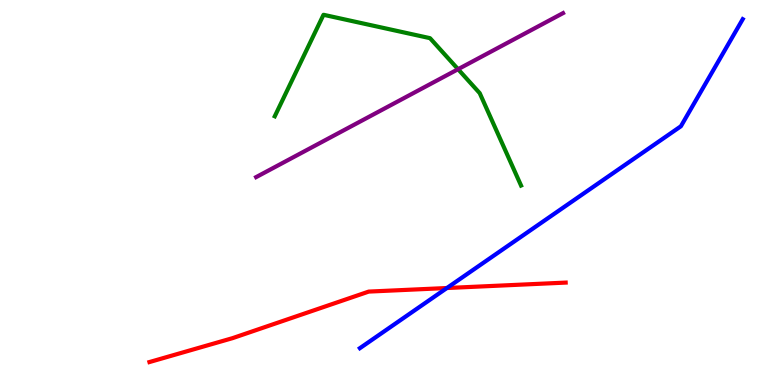[{'lines': ['blue', 'red'], 'intersections': [{'x': 5.77, 'y': 2.52}]}, {'lines': ['green', 'red'], 'intersections': []}, {'lines': ['purple', 'red'], 'intersections': []}, {'lines': ['blue', 'green'], 'intersections': []}, {'lines': ['blue', 'purple'], 'intersections': []}, {'lines': ['green', 'purple'], 'intersections': [{'x': 5.91, 'y': 8.2}]}]